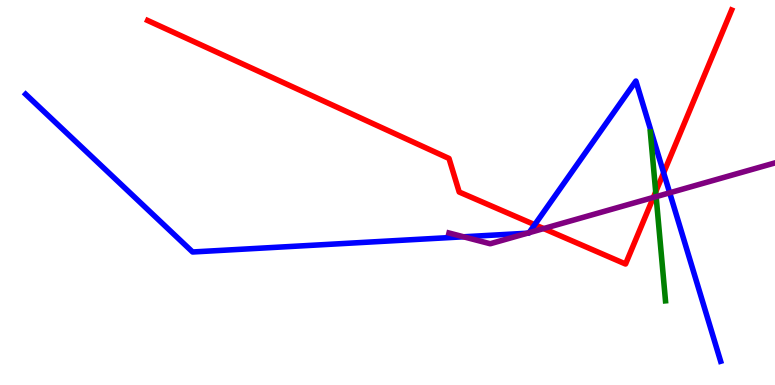[{'lines': ['blue', 'red'], 'intersections': [{'x': 6.9, 'y': 4.16}, {'x': 8.56, 'y': 5.51}]}, {'lines': ['green', 'red'], 'intersections': [{'x': 8.46, 'y': 5.02}]}, {'lines': ['purple', 'red'], 'intersections': [{'x': 7.01, 'y': 4.06}, {'x': 8.43, 'y': 4.87}]}, {'lines': ['blue', 'green'], 'intersections': []}, {'lines': ['blue', 'purple'], 'intersections': [{'x': 5.98, 'y': 3.85}, {'x': 6.8, 'y': 3.94}, {'x': 6.83, 'y': 3.96}, {'x': 8.64, 'y': 4.99}]}, {'lines': ['green', 'purple'], 'intersections': [{'x': 8.47, 'y': 4.89}]}]